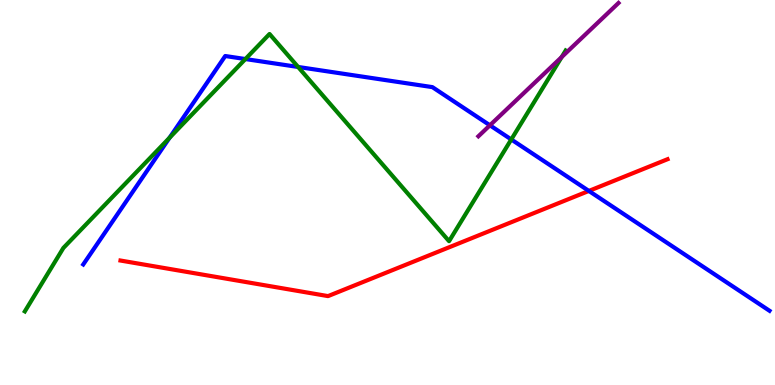[{'lines': ['blue', 'red'], 'intersections': [{'x': 7.6, 'y': 5.04}]}, {'lines': ['green', 'red'], 'intersections': []}, {'lines': ['purple', 'red'], 'intersections': []}, {'lines': ['blue', 'green'], 'intersections': [{'x': 2.19, 'y': 6.42}, {'x': 3.17, 'y': 8.47}, {'x': 3.85, 'y': 8.26}, {'x': 6.6, 'y': 6.38}]}, {'lines': ['blue', 'purple'], 'intersections': [{'x': 6.32, 'y': 6.75}]}, {'lines': ['green', 'purple'], 'intersections': [{'x': 7.25, 'y': 8.52}]}]